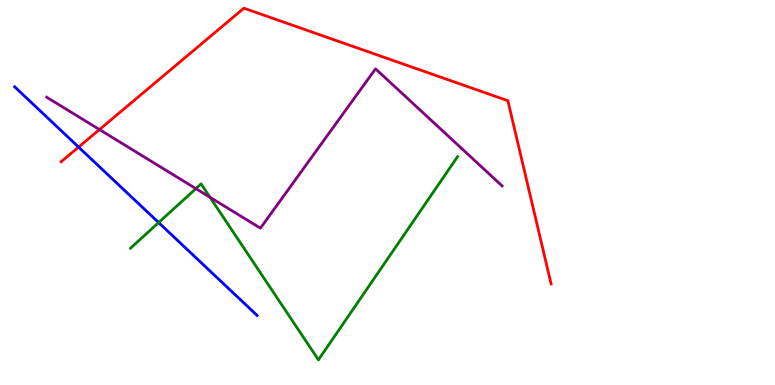[{'lines': ['blue', 'red'], 'intersections': [{'x': 1.01, 'y': 6.18}]}, {'lines': ['green', 'red'], 'intersections': []}, {'lines': ['purple', 'red'], 'intersections': [{'x': 1.28, 'y': 6.64}]}, {'lines': ['blue', 'green'], 'intersections': [{'x': 2.05, 'y': 4.22}]}, {'lines': ['blue', 'purple'], 'intersections': []}, {'lines': ['green', 'purple'], 'intersections': [{'x': 2.53, 'y': 5.1}, {'x': 2.71, 'y': 4.88}]}]